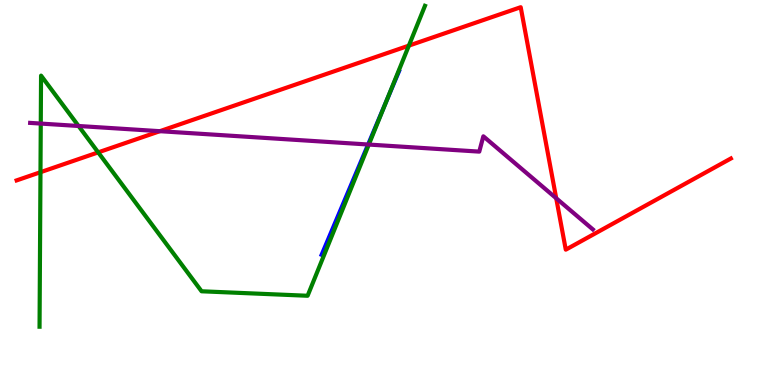[{'lines': ['blue', 'red'], 'intersections': []}, {'lines': ['green', 'red'], 'intersections': [{'x': 0.522, 'y': 5.53}, {'x': 1.27, 'y': 6.04}, {'x': 5.28, 'y': 8.81}]}, {'lines': ['purple', 'red'], 'intersections': [{'x': 2.06, 'y': 6.59}, {'x': 7.18, 'y': 4.85}]}, {'lines': ['blue', 'green'], 'intersections': [{'x': 4.98, 'y': 7.36}]}, {'lines': ['blue', 'purple'], 'intersections': [{'x': 4.75, 'y': 6.25}]}, {'lines': ['green', 'purple'], 'intersections': [{'x': 0.526, 'y': 6.79}, {'x': 1.01, 'y': 6.73}, {'x': 4.76, 'y': 6.25}]}]